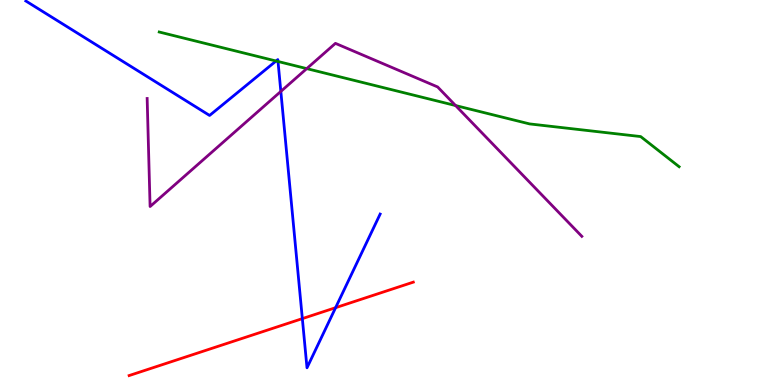[{'lines': ['blue', 'red'], 'intersections': [{'x': 3.9, 'y': 1.72}, {'x': 4.33, 'y': 2.01}]}, {'lines': ['green', 'red'], 'intersections': []}, {'lines': ['purple', 'red'], 'intersections': []}, {'lines': ['blue', 'green'], 'intersections': [{'x': 3.56, 'y': 8.42}, {'x': 3.59, 'y': 8.4}]}, {'lines': ['blue', 'purple'], 'intersections': [{'x': 3.62, 'y': 7.63}]}, {'lines': ['green', 'purple'], 'intersections': [{'x': 3.96, 'y': 8.22}, {'x': 5.88, 'y': 7.26}]}]